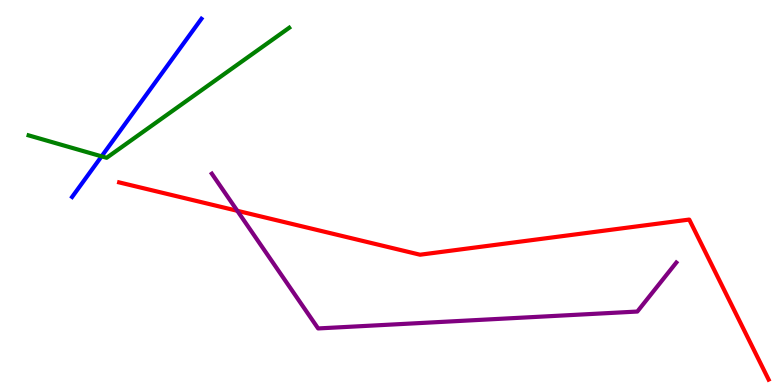[{'lines': ['blue', 'red'], 'intersections': []}, {'lines': ['green', 'red'], 'intersections': []}, {'lines': ['purple', 'red'], 'intersections': [{'x': 3.06, 'y': 4.52}]}, {'lines': ['blue', 'green'], 'intersections': [{'x': 1.31, 'y': 5.94}]}, {'lines': ['blue', 'purple'], 'intersections': []}, {'lines': ['green', 'purple'], 'intersections': []}]